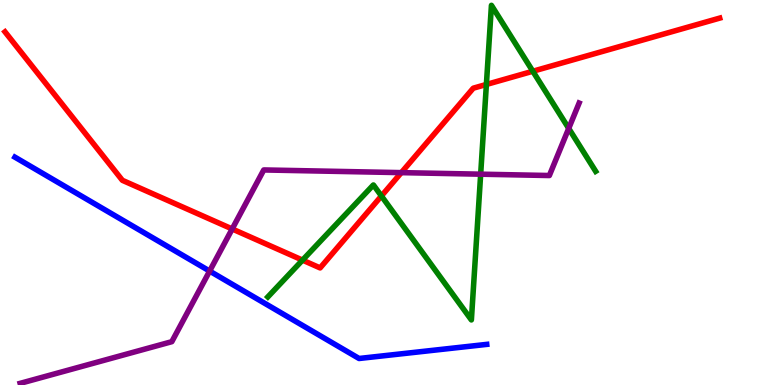[{'lines': ['blue', 'red'], 'intersections': []}, {'lines': ['green', 'red'], 'intersections': [{'x': 3.9, 'y': 3.24}, {'x': 4.92, 'y': 4.91}, {'x': 6.28, 'y': 7.81}, {'x': 6.88, 'y': 8.15}]}, {'lines': ['purple', 'red'], 'intersections': [{'x': 3.0, 'y': 4.05}, {'x': 5.18, 'y': 5.52}]}, {'lines': ['blue', 'green'], 'intersections': []}, {'lines': ['blue', 'purple'], 'intersections': [{'x': 2.7, 'y': 2.96}]}, {'lines': ['green', 'purple'], 'intersections': [{'x': 6.2, 'y': 5.48}, {'x': 7.34, 'y': 6.66}]}]